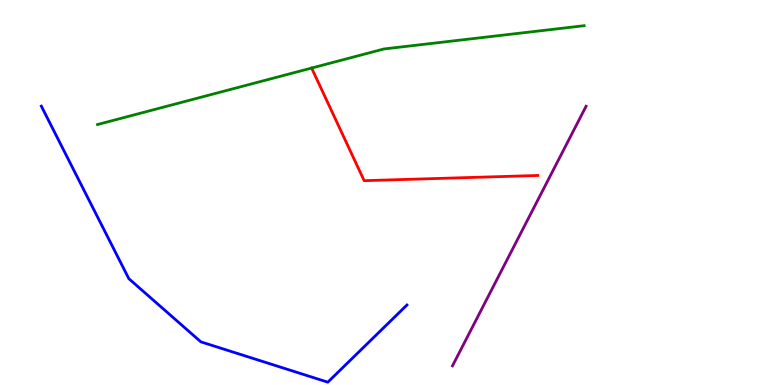[{'lines': ['blue', 'red'], 'intersections': []}, {'lines': ['green', 'red'], 'intersections': [{'x': 4.02, 'y': 8.23}]}, {'lines': ['purple', 'red'], 'intersections': []}, {'lines': ['blue', 'green'], 'intersections': []}, {'lines': ['blue', 'purple'], 'intersections': []}, {'lines': ['green', 'purple'], 'intersections': []}]